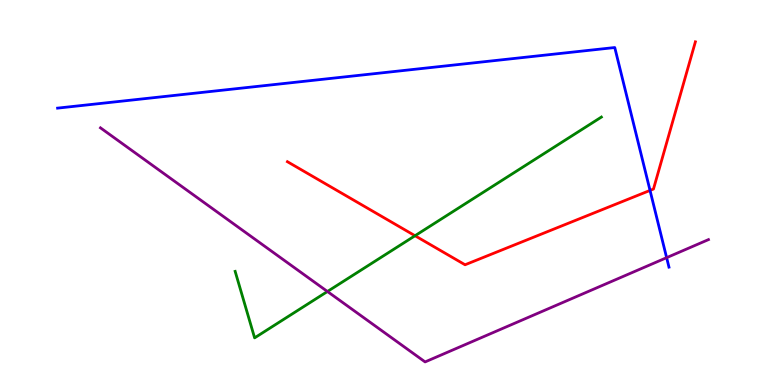[{'lines': ['blue', 'red'], 'intersections': [{'x': 8.39, 'y': 5.05}]}, {'lines': ['green', 'red'], 'intersections': [{'x': 5.36, 'y': 3.88}]}, {'lines': ['purple', 'red'], 'intersections': []}, {'lines': ['blue', 'green'], 'intersections': []}, {'lines': ['blue', 'purple'], 'intersections': [{'x': 8.6, 'y': 3.31}]}, {'lines': ['green', 'purple'], 'intersections': [{'x': 4.23, 'y': 2.43}]}]